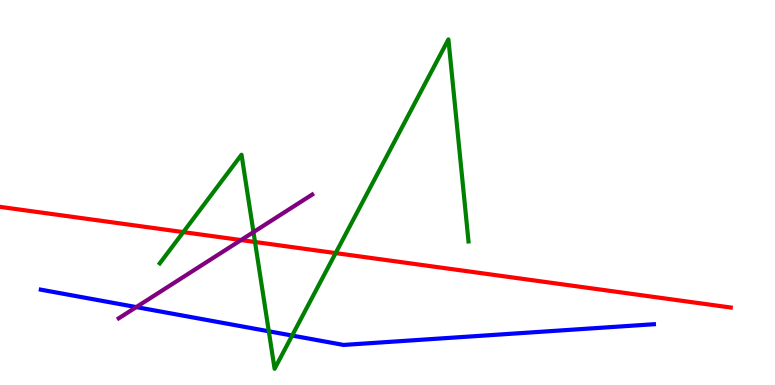[{'lines': ['blue', 'red'], 'intersections': []}, {'lines': ['green', 'red'], 'intersections': [{'x': 2.37, 'y': 3.97}, {'x': 3.29, 'y': 3.71}, {'x': 4.33, 'y': 3.43}]}, {'lines': ['purple', 'red'], 'intersections': [{'x': 3.11, 'y': 3.76}]}, {'lines': ['blue', 'green'], 'intersections': [{'x': 3.47, 'y': 1.4}, {'x': 3.77, 'y': 1.28}]}, {'lines': ['blue', 'purple'], 'intersections': [{'x': 1.76, 'y': 2.02}]}, {'lines': ['green', 'purple'], 'intersections': [{'x': 3.27, 'y': 3.97}]}]